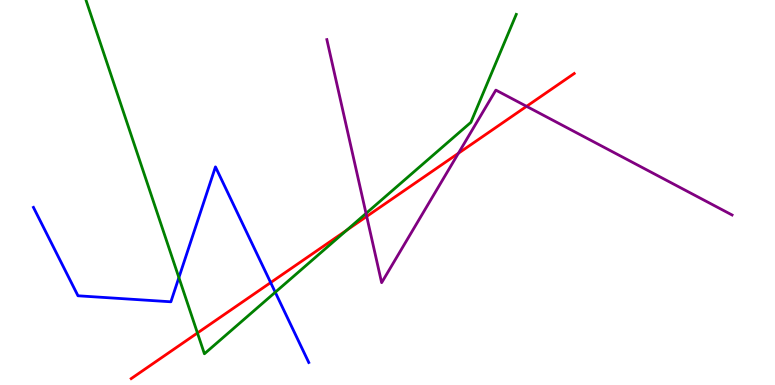[{'lines': ['blue', 'red'], 'intersections': [{'x': 3.49, 'y': 2.66}]}, {'lines': ['green', 'red'], 'intersections': [{'x': 2.55, 'y': 1.35}, {'x': 4.47, 'y': 4.02}]}, {'lines': ['purple', 'red'], 'intersections': [{'x': 4.73, 'y': 4.38}, {'x': 5.91, 'y': 6.02}, {'x': 6.79, 'y': 7.24}]}, {'lines': ['blue', 'green'], 'intersections': [{'x': 2.31, 'y': 2.79}, {'x': 3.55, 'y': 2.41}]}, {'lines': ['blue', 'purple'], 'intersections': []}, {'lines': ['green', 'purple'], 'intersections': [{'x': 4.72, 'y': 4.46}]}]